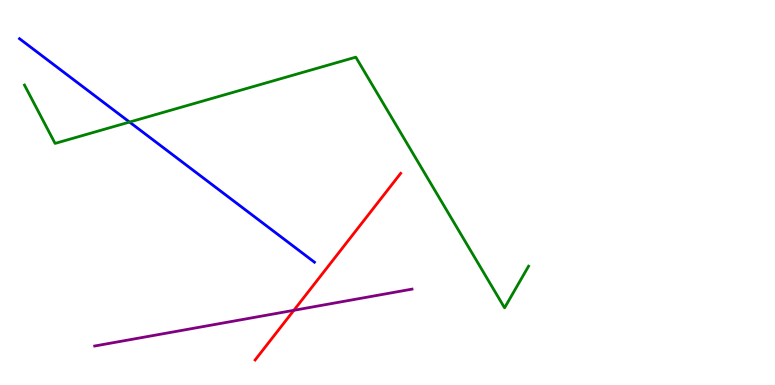[{'lines': ['blue', 'red'], 'intersections': []}, {'lines': ['green', 'red'], 'intersections': []}, {'lines': ['purple', 'red'], 'intersections': [{'x': 3.79, 'y': 1.94}]}, {'lines': ['blue', 'green'], 'intersections': [{'x': 1.67, 'y': 6.83}]}, {'lines': ['blue', 'purple'], 'intersections': []}, {'lines': ['green', 'purple'], 'intersections': []}]